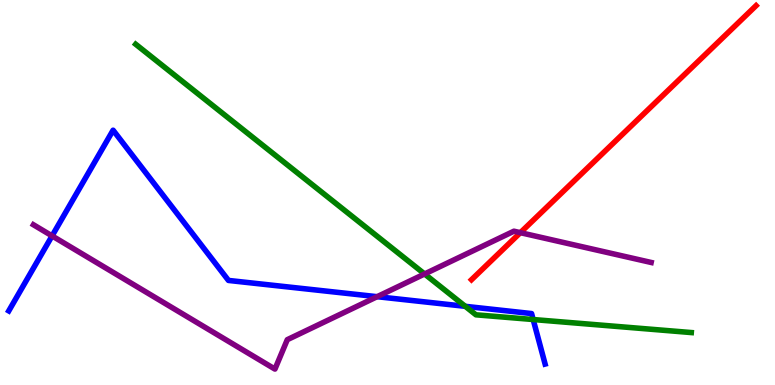[{'lines': ['blue', 'red'], 'intersections': []}, {'lines': ['green', 'red'], 'intersections': []}, {'lines': ['purple', 'red'], 'intersections': [{'x': 6.71, 'y': 3.96}]}, {'lines': ['blue', 'green'], 'intersections': [{'x': 6.0, 'y': 2.04}, {'x': 6.88, 'y': 1.7}]}, {'lines': ['blue', 'purple'], 'intersections': [{'x': 0.672, 'y': 3.87}, {'x': 4.87, 'y': 2.29}]}, {'lines': ['green', 'purple'], 'intersections': [{'x': 5.48, 'y': 2.88}]}]